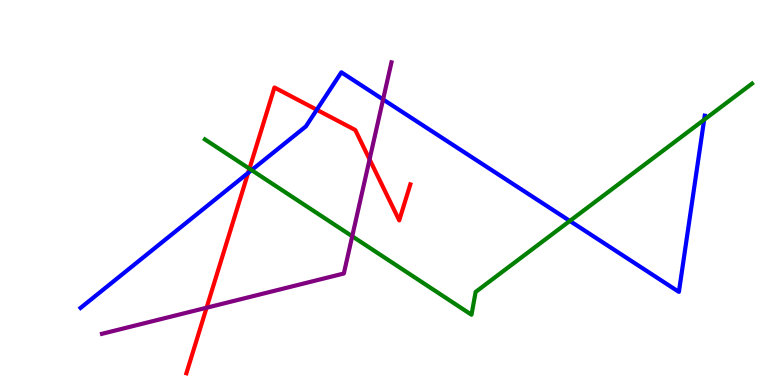[{'lines': ['blue', 'red'], 'intersections': [{'x': 3.2, 'y': 5.51}, {'x': 4.09, 'y': 7.15}]}, {'lines': ['green', 'red'], 'intersections': [{'x': 3.22, 'y': 5.62}]}, {'lines': ['purple', 'red'], 'intersections': [{'x': 2.67, 'y': 2.01}, {'x': 4.77, 'y': 5.86}]}, {'lines': ['blue', 'green'], 'intersections': [{'x': 3.25, 'y': 5.58}, {'x': 7.35, 'y': 4.26}, {'x': 9.09, 'y': 6.89}]}, {'lines': ['blue', 'purple'], 'intersections': [{'x': 4.94, 'y': 7.42}]}, {'lines': ['green', 'purple'], 'intersections': [{'x': 4.54, 'y': 3.86}]}]